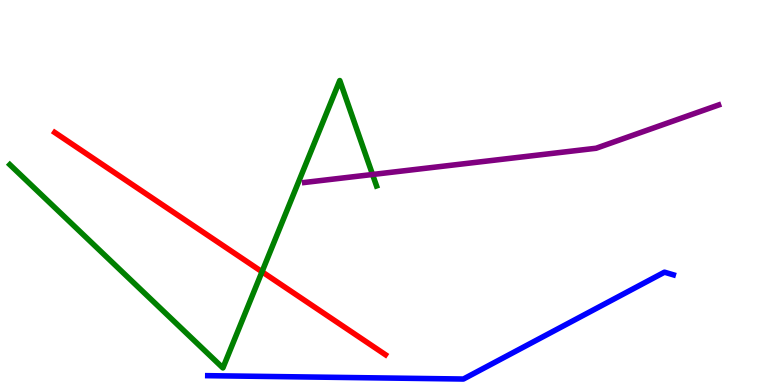[{'lines': ['blue', 'red'], 'intersections': []}, {'lines': ['green', 'red'], 'intersections': [{'x': 3.38, 'y': 2.94}]}, {'lines': ['purple', 'red'], 'intersections': []}, {'lines': ['blue', 'green'], 'intersections': []}, {'lines': ['blue', 'purple'], 'intersections': []}, {'lines': ['green', 'purple'], 'intersections': [{'x': 4.81, 'y': 5.47}]}]